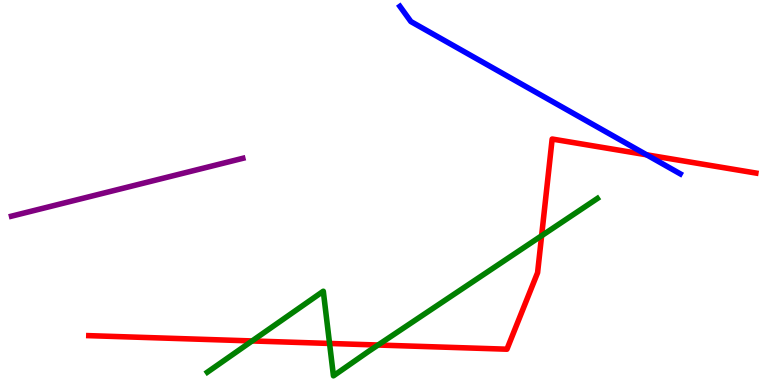[{'lines': ['blue', 'red'], 'intersections': [{'x': 8.34, 'y': 5.98}]}, {'lines': ['green', 'red'], 'intersections': [{'x': 3.25, 'y': 1.14}, {'x': 4.25, 'y': 1.08}, {'x': 4.88, 'y': 1.04}, {'x': 6.99, 'y': 3.88}]}, {'lines': ['purple', 'red'], 'intersections': []}, {'lines': ['blue', 'green'], 'intersections': []}, {'lines': ['blue', 'purple'], 'intersections': []}, {'lines': ['green', 'purple'], 'intersections': []}]